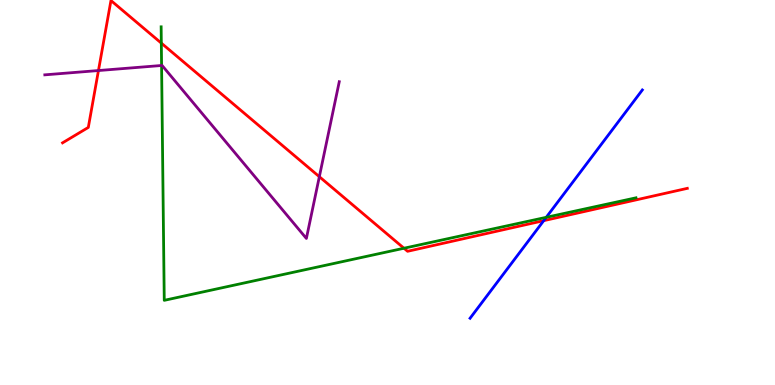[{'lines': ['blue', 'red'], 'intersections': [{'x': 7.02, 'y': 4.27}]}, {'lines': ['green', 'red'], 'intersections': [{'x': 2.08, 'y': 8.88}, {'x': 5.21, 'y': 3.55}]}, {'lines': ['purple', 'red'], 'intersections': [{'x': 1.27, 'y': 8.17}, {'x': 4.12, 'y': 5.41}]}, {'lines': ['blue', 'green'], 'intersections': [{'x': 7.05, 'y': 4.36}]}, {'lines': ['blue', 'purple'], 'intersections': []}, {'lines': ['green', 'purple'], 'intersections': [{'x': 2.08, 'y': 8.3}]}]